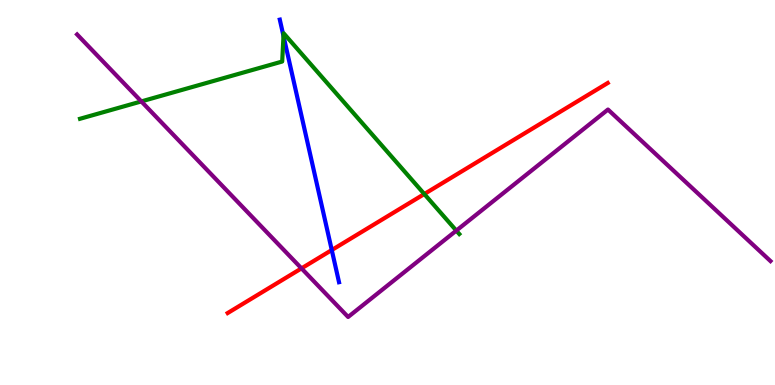[{'lines': ['blue', 'red'], 'intersections': [{'x': 4.28, 'y': 3.51}]}, {'lines': ['green', 'red'], 'intersections': [{'x': 5.47, 'y': 4.96}]}, {'lines': ['purple', 'red'], 'intersections': [{'x': 3.89, 'y': 3.03}]}, {'lines': ['blue', 'green'], 'intersections': [{'x': 3.66, 'y': 9.07}]}, {'lines': ['blue', 'purple'], 'intersections': []}, {'lines': ['green', 'purple'], 'intersections': [{'x': 1.82, 'y': 7.37}, {'x': 5.89, 'y': 4.01}]}]